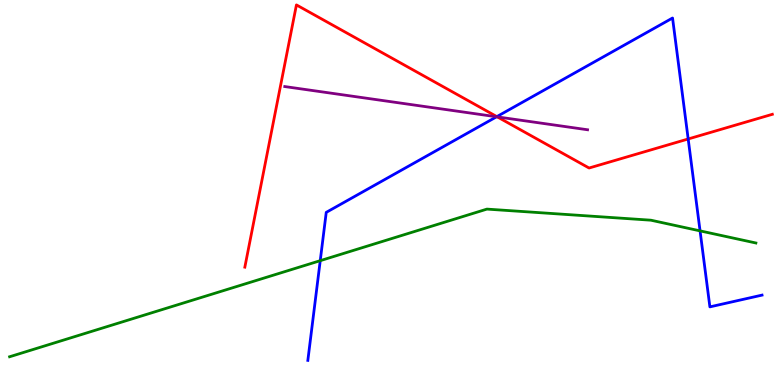[{'lines': ['blue', 'red'], 'intersections': [{'x': 6.41, 'y': 6.97}, {'x': 8.88, 'y': 6.39}]}, {'lines': ['green', 'red'], 'intersections': []}, {'lines': ['purple', 'red'], 'intersections': [{'x': 6.42, 'y': 6.96}]}, {'lines': ['blue', 'green'], 'intersections': [{'x': 4.13, 'y': 3.23}, {'x': 9.03, 'y': 4.0}]}, {'lines': ['blue', 'purple'], 'intersections': [{'x': 6.41, 'y': 6.97}]}, {'lines': ['green', 'purple'], 'intersections': []}]